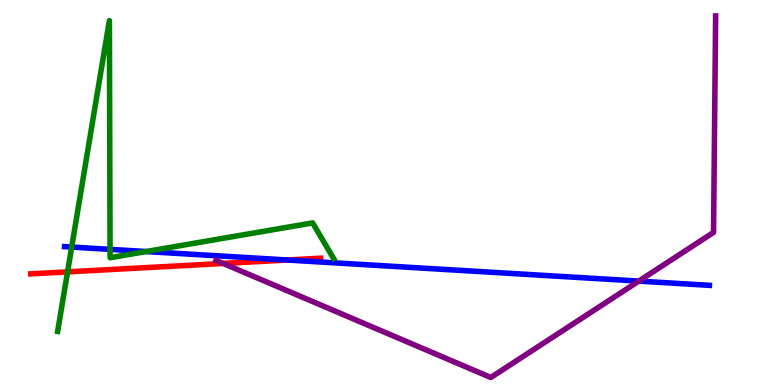[{'lines': ['blue', 'red'], 'intersections': [{'x': 3.71, 'y': 3.25}]}, {'lines': ['green', 'red'], 'intersections': [{'x': 0.872, 'y': 2.94}]}, {'lines': ['purple', 'red'], 'intersections': [{'x': 2.88, 'y': 3.16}]}, {'lines': ['blue', 'green'], 'intersections': [{'x': 0.925, 'y': 3.58}, {'x': 1.42, 'y': 3.52}, {'x': 1.89, 'y': 3.47}]}, {'lines': ['blue', 'purple'], 'intersections': [{'x': 8.24, 'y': 2.7}]}, {'lines': ['green', 'purple'], 'intersections': []}]